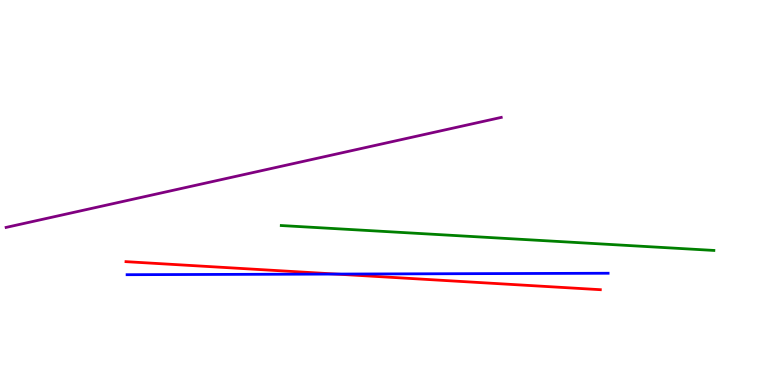[{'lines': ['blue', 'red'], 'intersections': [{'x': 4.34, 'y': 2.88}]}, {'lines': ['green', 'red'], 'intersections': []}, {'lines': ['purple', 'red'], 'intersections': []}, {'lines': ['blue', 'green'], 'intersections': []}, {'lines': ['blue', 'purple'], 'intersections': []}, {'lines': ['green', 'purple'], 'intersections': []}]